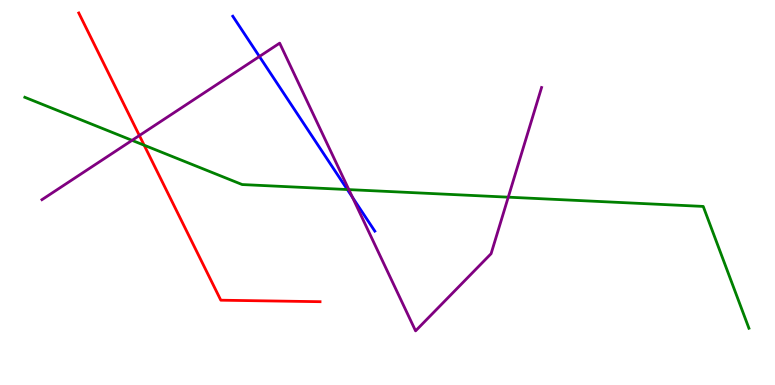[{'lines': ['blue', 'red'], 'intersections': []}, {'lines': ['green', 'red'], 'intersections': [{'x': 1.86, 'y': 6.23}]}, {'lines': ['purple', 'red'], 'intersections': [{'x': 1.8, 'y': 6.48}]}, {'lines': ['blue', 'green'], 'intersections': [{'x': 4.48, 'y': 5.08}]}, {'lines': ['blue', 'purple'], 'intersections': [{'x': 3.35, 'y': 8.53}, {'x': 4.55, 'y': 4.87}]}, {'lines': ['green', 'purple'], 'intersections': [{'x': 1.7, 'y': 6.35}, {'x': 4.5, 'y': 5.08}, {'x': 6.56, 'y': 4.88}]}]